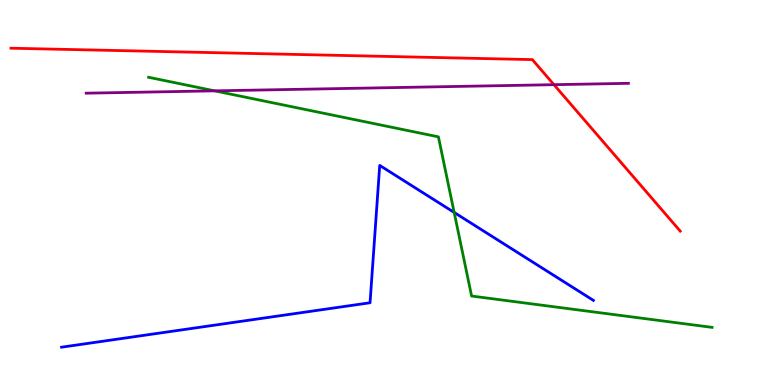[{'lines': ['blue', 'red'], 'intersections': []}, {'lines': ['green', 'red'], 'intersections': []}, {'lines': ['purple', 'red'], 'intersections': [{'x': 7.15, 'y': 7.8}]}, {'lines': ['blue', 'green'], 'intersections': [{'x': 5.86, 'y': 4.48}]}, {'lines': ['blue', 'purple'], 'intersections': []}, {'lines': ['green', 'purple'], 'intersections': [{'x': 2.77, 'y': 7.64}]}]